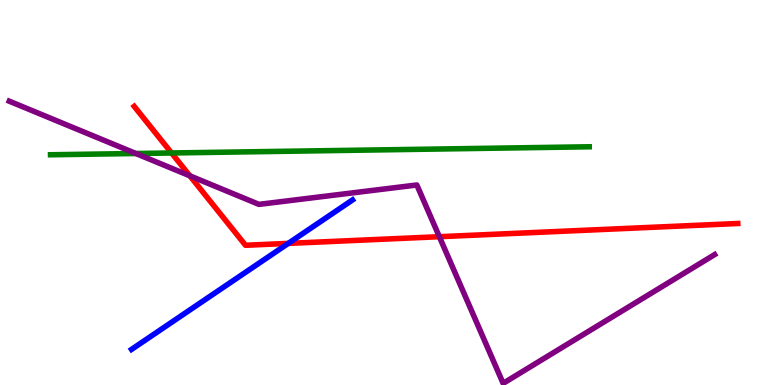[{'lines': ['blue', 'red'], 'intersections': [{'x': 3.72, 'y': 3.68}]}, {'lines': ['green', 'red'], 'intersections': [{'x': 2.21, 'y': 6.03}]}, {'lines': ['purple', 'red'], 'intersections': [{'x': 2.45, 'y': 5.43}, {'x': 5.67, 'y': 3.85}]}, {'lines': ['blue', 'green'], 'intersections': []}, {'lines': ['blue', 'purple'], 'intersections': []}, {'lines': ['green', 'purple'], 'intersections': [{'x': 1.75, 'y': 6.01}]}]